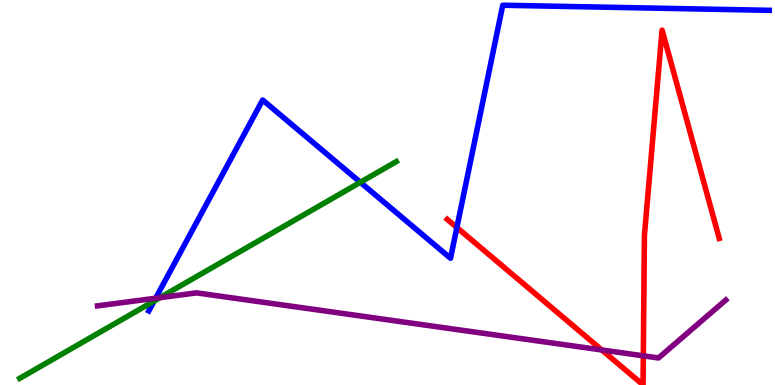[{'lines': ['blue', 'red'], 'intersections': [{'x': 5.9, 'y': 4.09}]}, {'lines': ['green', 'red'], 'intersections': []}, {'lines': ['purple', 'red'], 'intersections': [{'x': 7.77, 'y': 0.91}, {'x': 8.3, 'y': 0.758}]}, {'lines': ['blue', 'green'], 'intersections': [{'x': 1.99, 'y': 2.18}, {'x': 4.65, 'y': 5.27}]}, {'lines': ['blue', 'purple'], 'intersections': [{'x': 2.01, 'y': 2.25}]}, {'lines': ['green', 'purple'], 'intersections': [{'x': 2.06, 'y': 2.27}]}]